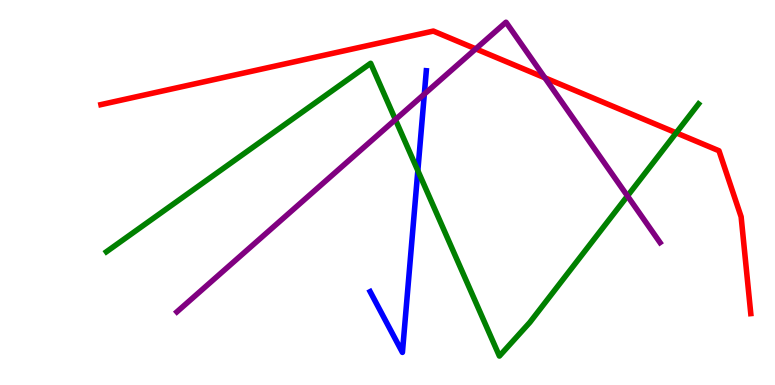[{'lines': ['blue', 'red'], 'intersections': []}, {'lines': ['green', 'red'], 'intersections': [{'x': 8.73, 'y': 6.55}]}, {'lines': ['purple', 'red'], 'intersections': [{'x': 6.14, 'y': 8.73}, {'x': 7.03, 'y': 7.98}]}, {'lines': ['blue', 'green'], 'intersections': [{'x': 5.39, 'y': 5.57}]}, {'lines': ['blue', 'purple'], 'intersections': [{'x': 5.48, 'y': 7.56}]}, {'lines': ['green', 'purple'], 'intersections': [{'x': 5.1, 'y': 6.89}, {'x': 8.1, 'y': 4.91}]}]